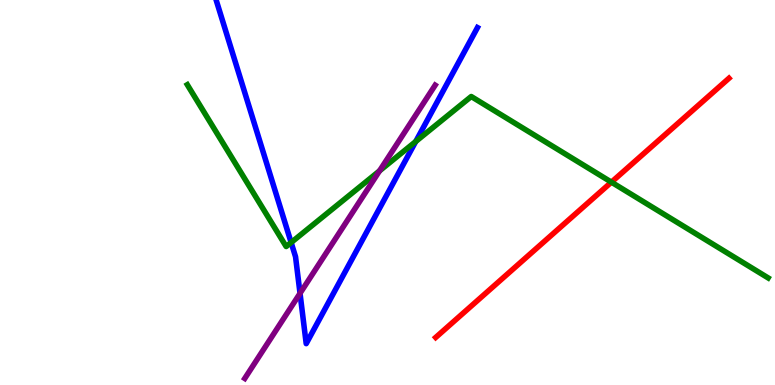[{'lines': ['blue', 'red'], 'intersections': []}, {'lines': ['green', 'red'], 'intersections': [{'x': 7.89, 'y': 5.27}]}, {'lines': ['purple', 'red'], 'intersections': []}, {'lines': ['blue', 'green'], 'intersections': [{'x': 3.76, 'y': 3.7}, {'x': 5.36, 'y': 6.32}]}, {'lines': ['blue', 'purple'], 'intersections': [{'x': 3.87, 'y': 2.38}]}, {'lines': ['green', 'purple'], 'intersections': [{'x': 4.9, 'y': 5.56}]}]